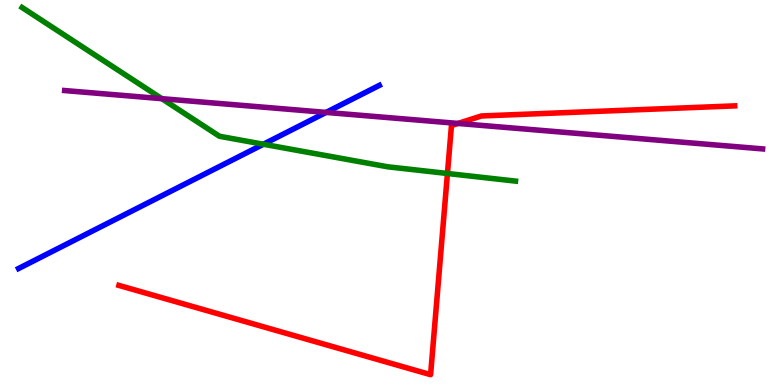[{'lines': ['blue', 'red'], 'intersections': []}, {'lines': ['green', 'red'], 'intersections': [{'x': 5.77, 'y': 5.49}]}, {'lines': ['purple', 'red'], 'intersections': [{'x': 5.91, 'y': 6.79}]}, {'lines': ['blue', 'green'], 'intersections': [{'x': 3.4, 'y': 6.25}]}, {'lines': ['blue', 'purple'], 'intersections': [{'x': 4.21, 'y': 7.08}]}, {'lines': ['green', 'purple'], 'intersections': [{'x': 2.09, 'y': 7.44}]}]